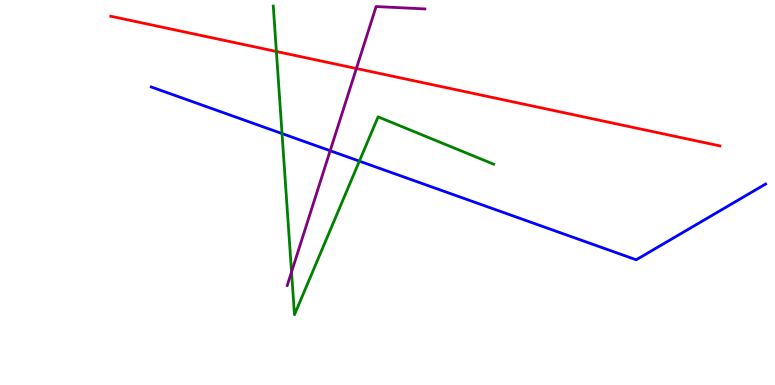[{'lines': ['blue', 'red'], 'intersections': []}, {'lines': ['green', 'red'], 'intersections': [{'x': 3.57, 'y': 8.66}]}, {'lines': ['purple', 'red'], 'intersections': [{'x': 4.6, 'y': 8.22}]}, {'lines': ['blue', 'green'], 'intersections': [{'x': 3.64, 'y': 6.53}, {'x': 4.64, 'y': 5.81}]}, {'lines': ['blue', 'purple'], 'intersections': [{'x': 4.26, 'y': 6.08}]}, {'lines': ['green', 'purple'], 'intersections': [{'x': 3.76, 'y': 2.94}]}]